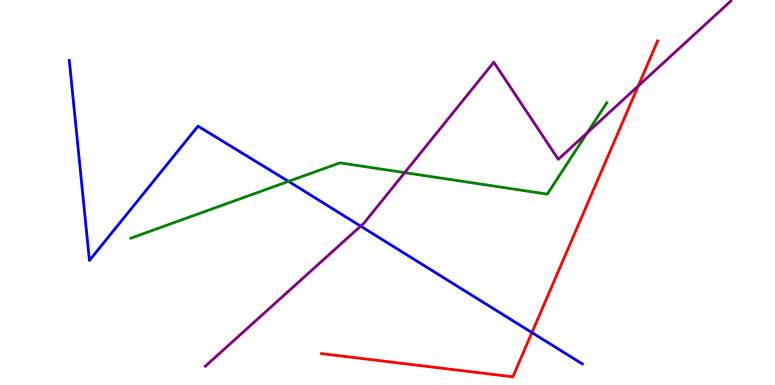[{'lines': ['blue', 'red'], 'intersections': [{'x': 6.86, 'y': 1.36}]}, {'lines': ['green', 'red'], 'intersections': []}, {'lines': ['purple', 'red'], 'intersections': [{'x': 8.23, 'y': 7.77}]}, {'lines': ['blue', 'green'], 'intersections': [{'x': 3.72, 'y': 5.29}]}, {'lines': ['blue', 'purple'], 'intersections': [{'x': 4.65, 'y': 4.13}]}, {'lines': ['green', 'purple'], 'intersections': [{'x': 5.22, 'y': 5.52}, {'x': 7.58, 'y': 6.55}]}]